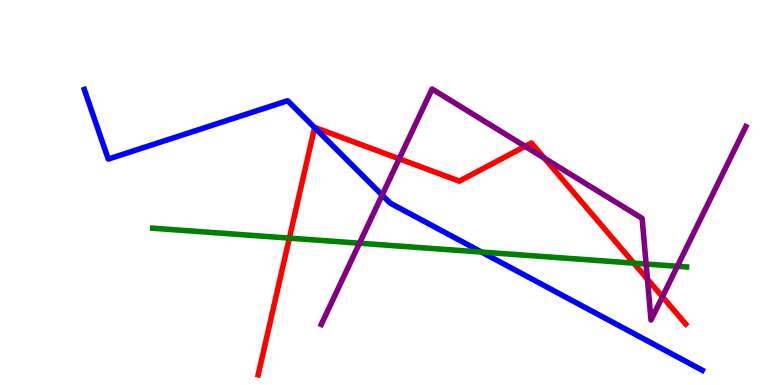[{'lines': ['blue', 'red'], 'intersections': [{'x': 4.06, 'y': 6.68}]}, {'lines': ['green', 'red'], 'intersections': [{'x': 3.73, 'y': 3.82}, {'x': 8.18, 'y': 3.17}]}, {'lines': ['purple', 'red'], 'intersections': [{'x': 5.15, 'y': 5.88}, {'x': 6.78, 'y': 6.2}, {'x': 7.02, 'y': 5.89}, {'x': 8.35, 'y': 2.75}, {'x': 8.55, 'y': 2.29}]}, {'lines': ['blue', 'green'], 'intersections': [{'x': 6.21, 'y': 3.45}]}, {'lines': ['blue', 'purple'], 'intersections': [{'x': 4.93, 'y': 4.93}]}, {'lines': ['green', 'purple'], 'intersections': [{'x': 4.64, 'y': 3.68}, {'x': 8.34, 'y': 3.14}, {'x': 8.74, 'y': 3.08}]}]